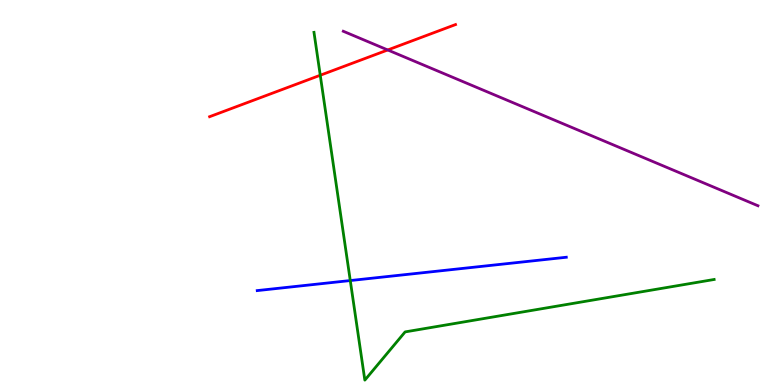[{'lines': ['blue', 'red'], 'intersections': []}, {'lines': ['green', 'red'], 'intersections': [{'x': 4.13, 'y': 8.05}]}, {'lines': ['purple', 'red'], 'intersections': [{'x': 5.0, 'y': 8.7}]}, {'lines': ['blue', 'green'], 'intersections': [{'x': 4.52, 'y': 2.71}]}, {'lines': ['blue', 'purple'], 'intersections': []}, {'lines': ['green', 'purple'], 'intersections': []}]